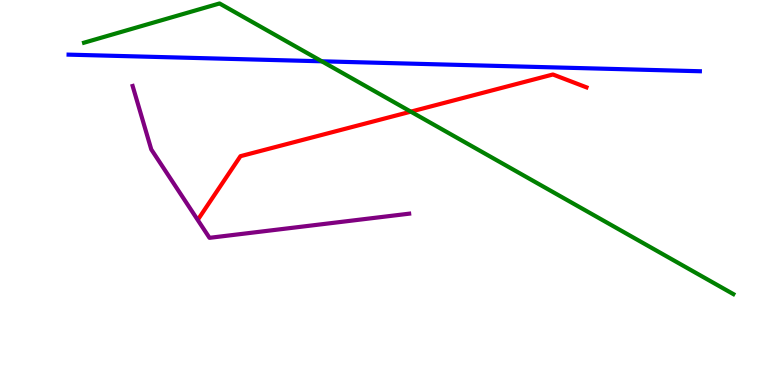[{'lines': ['blue', 'red'], 'intersections': []}, {'lines': ['green', 'red'], 'intersections': [{'x': 5.3, 'y': 7.1}]}, {'lines': ['purple', 'red'], 'intersections': []}, {'lines': ['blue', 'green'], 'intersections': [{'x': 4.15, 'y': 8.41}]}, {'lines': ['blue', 'purple'], 'intersections': []}, {'lines': ['green', 'purple'], 'intersections': []}]